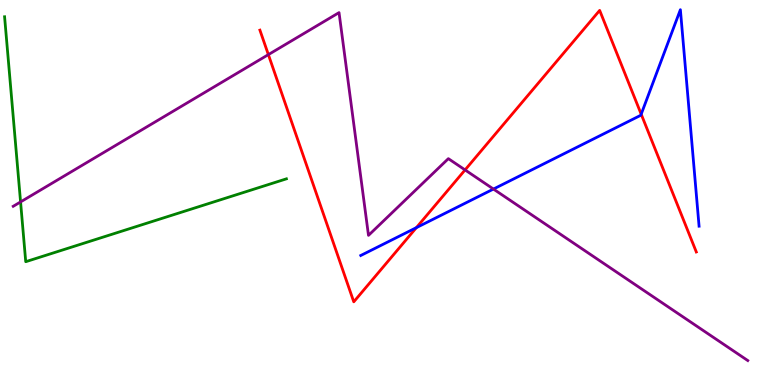[{'lines': ['blue', 'red'], 'intersections': [{'x': 5.37, 'y': 4.09}, {'x': 8.27, 'y': 7.03}]}, {'lines': ['green', 'red'], 'intersections': []}, {'lines': ['purple', 'red'], 'intersections': [{'x': 3.46, 'y': 8.58}, {'x': 6.0, 'y': 5.59}]}, {'lines': ['blue', 'green'], 'intersections': []}, {'lines': ['blue', 'purple'], 'intersections': [{'x': 6.37, 'y': 5.09}]}, {'lines': ['green', 'purple'], 'intersections': [{'x': 0.265, 'y': 4.76}]}]